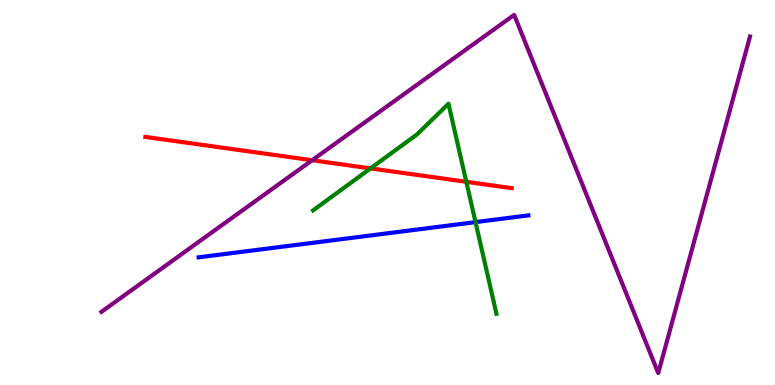[{'lines': ['blue', 'red'], 'intersections': []}, {'lines': ['green', 'red'], 'intersections': [{'x': 4.78, 'y': 5.63}, {'x': 6.02, 'y': 5.28}]}, {'lines': ['purple', 'red'], 'intersections': [{'x': 4.03, 'y': 5.84}]}, {'lines': ['blue', 'green'], 'intersections': [{'x': 6.14, 'y': 4.23}]}, {'lines': ['blue', 'purple'], 'intersections': []}, {'lines': ['green', 'purple'], 'intersections': []}]